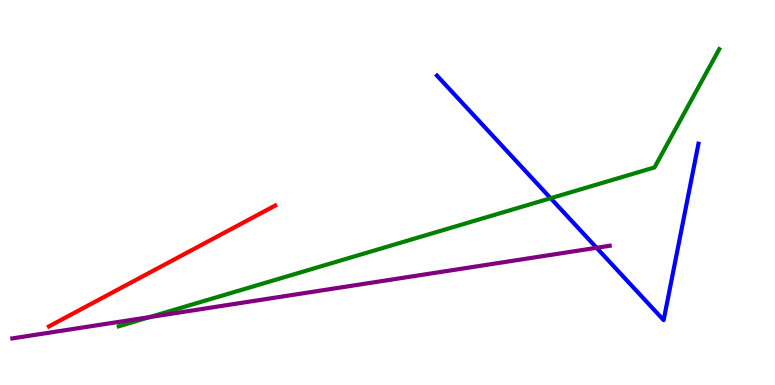[{'lines': ['blue', 'red'], 'intersections': []}, {'lines': ['green', 'red'], 'intersections': []}, {'lines': ['purple', 'red'], 'intersections': []}, {'lines': ['blue', 'green'], 'intersections': [{'x': 7.11, 'y': 4.85}]}, {'lines': ['blue', 'purple'], 'intersections': [{'x': 7.7, 'y': 3.56}]}, {'lines': ['green', 'purple'], 'intersections': [{'x': 1.93, 'y': 1.76}]}]